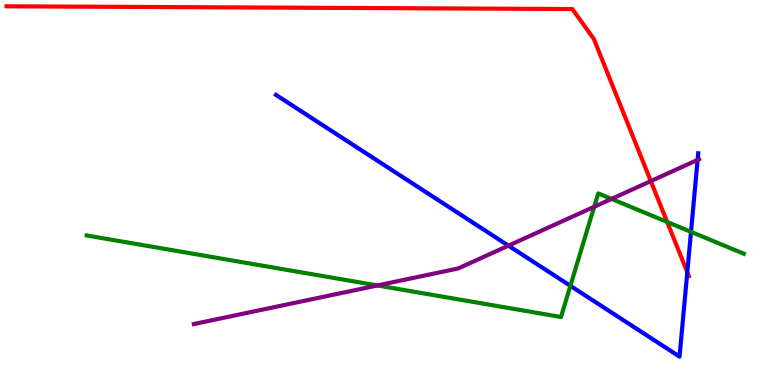[{'lines': ['blue', 'red'], 'intersections': [{'x': 8.87, 'y': 2.93}]}, {'lines': ['green', 'red'], 'intersections': [{'x': 8.61, 'y': 4.23}]}, {'lines': ['purple', 'red'], 'intersections': [{'x': 8.4, 'y': 5.3}]}, {'lines': ['blue', 'green'], 'intersections': [{'x': 7.36, 'y': 2.58}, {'x': 8.92, 'y': 3.98}]}, {'lines': ['blue', 'purple'], 'intersections': [{'x': 6.56, 'y': 3.62}, {'x': 9.0, 'y': 5.85}]}, {'lines': ['green', 'purple'], 'intersections': [{'x': 4.87, 'y': 2.59}, {'x': 7.67, 'y': 4.63}, {'x': 7.89, 'y': 4.83}]}]